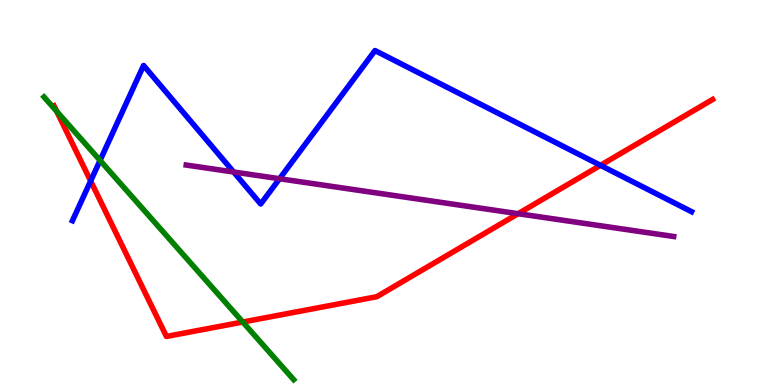[{'lines': ['blue', 'red'], 'intersections': [{'x': 1.17, 'y': 5.3}, {'x': 7.75, 'y': 5.71}]}, {'lines': ['green', 'red'], 'intersections': [{'x': 0.732, 'y': 7.11}, {'x': 3.13, 'y': 1.64}]}, {'lines': ['purple', 'red'], 'intersections': [{'x': 6.69, 'y': 4.45}]}, {'lines': ['blue', 'green'], 'intersections': [{'x': 1.29, 'y': 5.83}]}, {'lines': ['blue', 'purple'], 'intersections': [{'x': 3.01, 'y': 5.53}, {'x': 3.61, 'y': 5.36}]}, {'lines': ['green', 'purple'], 'intersections': []}]